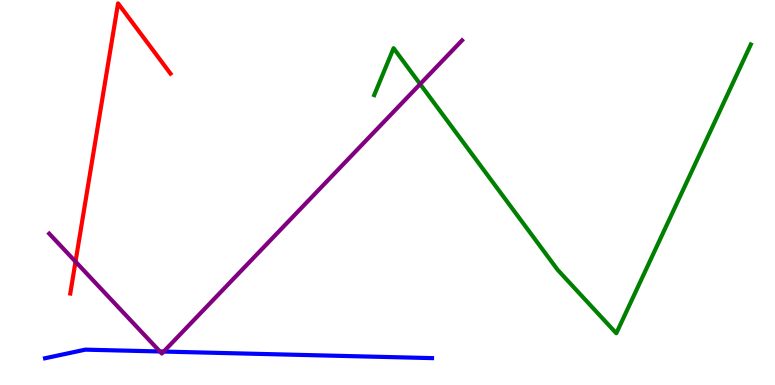[{'lines': ['blue', 'red'], 'intersections': []}, {'lines': ['green', 'red'], 'intersections': []}, {'lines': ['purple', 'red'], 'intersections': [{'x': 0.974, 'y': 3.2}]}, {'lines': ['blue', 'green'], 'intersections': []}, {'lines': ['blue', 'purple'], 'intersections': [{'x': 2.06, 'y': 0.871}, {'x': 2.11, 'y': 0.868}]}, {'lines': ['green', 'purple'], 'intersections': [{'x': 5.42, 'y': 7.82}]}]